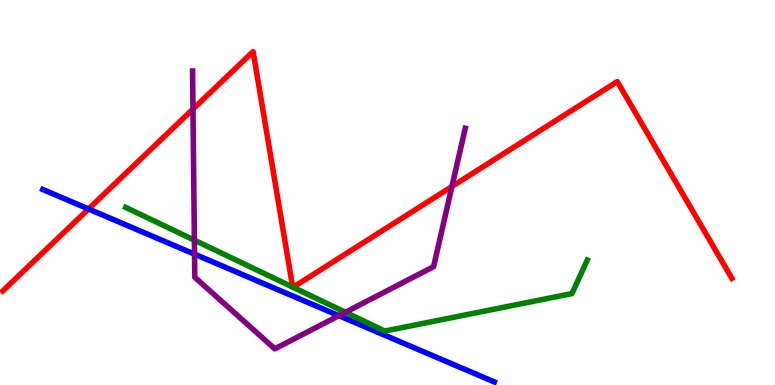[{'lines': ['blue', 'red'], 'intersections': [{'x': 1.14, 'y': 4.57}]}, {'lines': ['green', 'red'], 'intersections': [{'x': 3.78, 'y': 2.54}, {'x': 3.78, 'y': 2.54}]}, {'lines': ['purple', 'red'], 'intersections': [{'x': 2.49, 'y': 7.17}, {'x': 5.83, 'y': 5.16}]}, {'lines': ['blue', 'green'], 'intersections': []}, {'lines': ['blue', 'purple'], 'intersections': [{'x': 2.51, 'y': 3.4}, {'x': 4.37, 'y': 1.8}]}, {'lines': ['green', 'purple'], 'intersections': [{'x': 2.51, 'y': 3.76}, {'x': 4.46, 'y': 1.89}]}]